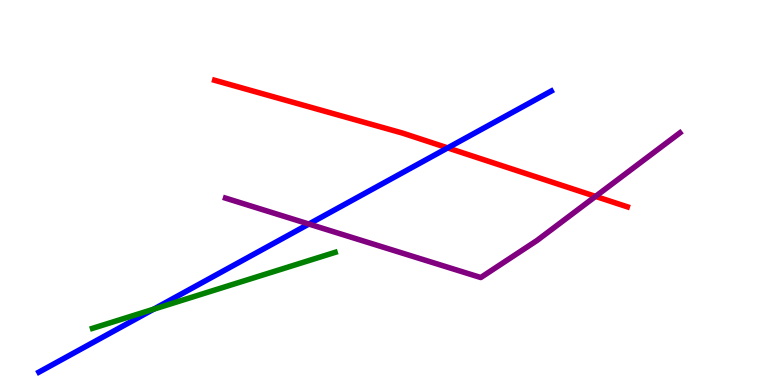[{'lines': ['blue', 'red'], 'intersections': [{'x': 5.78, 'y': 6.16}]}, {'lines': ['green', 'red'], 'intersections': []}, {'lines': ['purple', 'red'], 'intersections': [{'x': 7.68, 'y': 4.9}]}, {'lines': ['blue', 'green'], 'intersections': [{'x': 1.98, 'y': 1.97}]}, {'lines': ['blue', 'purple'], 'intersections': [{'x': 3.99, 'y': 4.18}]}, {'lines': ['green', 'purple'], 'intersections': []}]